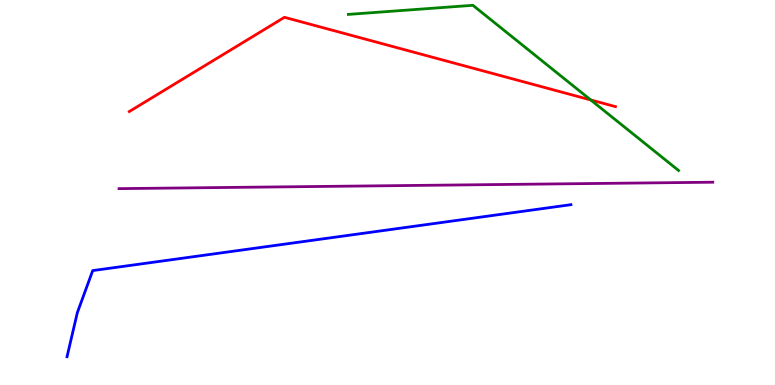[{'lines': ['blue', 'red'], 'intersections': []}, {'lines': ['green', 'red'], 'intersections': [{'x': 7.62, 'y': 7.4}]}, {'lines': ['purple', 'red'], 'intersections': []}, {'lines': ['blue', 'green'], 'intersections': []}, {'lines': ['blue', 'purple'], 'intersections': []}, {'lines': ['green', 'purple'], 'intersections': []}]